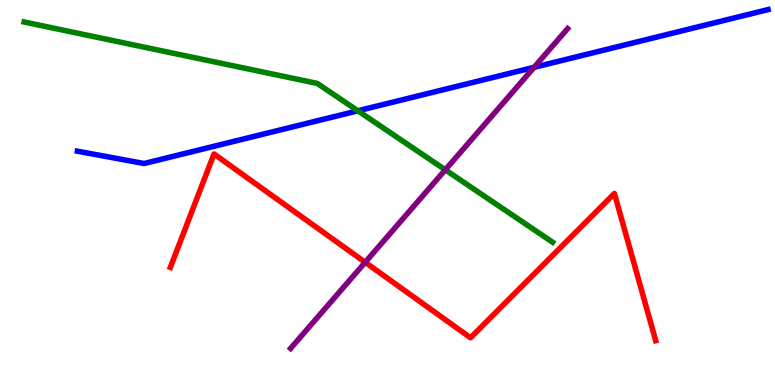[{'lines': ['blue', 'red'], 'intersections': []}, {'lines': ['green', 'red'], 'intersections': []}, {'lines': ['purple', 'red'], 'intersections': [{'x': 4.71, 'y': 3.19}]}, {'lines': ['blue', 'green'], 'intersections': [{'x': 4.62, 'y': 7.12}]}, {'lines': ['blue', 'purple'], 'intersections': [{'x': 6.89, 'y': 8.25}]}, {'lines': ['green', 'purple'], 'intersections': [{'x': 5.75, 'y': 5.59}]}]